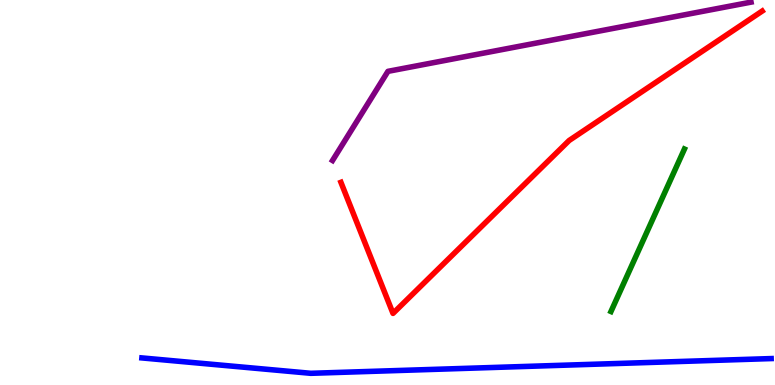[{'lines': ['blue', 'red'], 'intersections': []}, {'lines': ['green', 'red'], 'intersections': []}, {'lines': ['purple', 'red'], 'intersections': []}, {'lines': ['blue', 'green'], 'intersections': []}, {'lines': ['blue', 'purple'], 'intersections': []}, {'lines': ['green', 'purple'], 'intersections': []}]